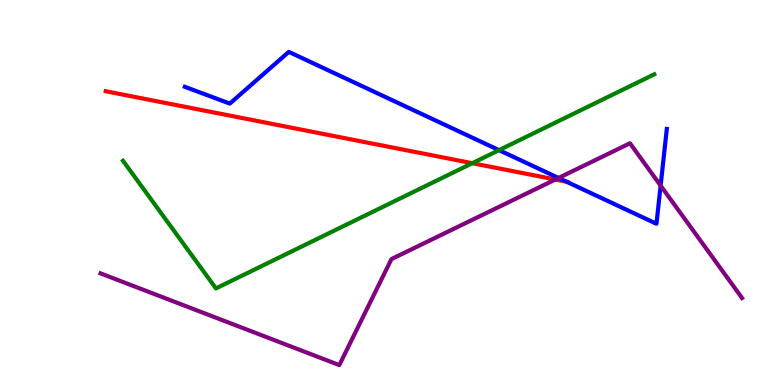[{'lines': ['blue', 'red'], 'intersections': [{'x': 7.31, 'y': 5.28}]}, {'lines': ['green', 'red'], 'intersections': [{'x': 6.09, 'y': 5.76}]}, {'lines': ['purple', 'red'], 'intersections': [{'x': 7.17, 'y': 5.34}]}, {'lines': ['blue', 'green'], 'intersections': [{'x': 6.44, 'y': 6.1}]}, {'lines': ['blue', 'purple'], 'intersections': [{'x': 7.21, 'y': 5.38}, {'x': 8.52, 'y': 5.18}]}, {'lines': ['green', 'purple'], 'intersections': []}]